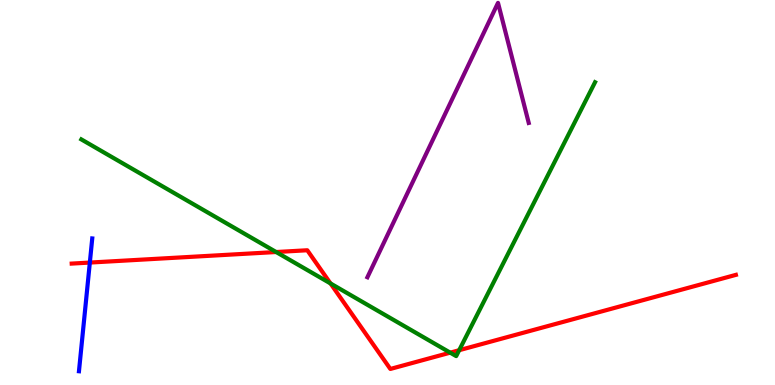[{'lines': ['blue', 'red'], 'intersections': [{'x': 1.16, 'y': 3.18}]}, {'lines': ['green', 'red'], 'intersections': [{'x': 3.56, 'y': 3.45}, {'x': 4.26, 'y': 2.64}, {'x': 5.81, 'y': 0.84}, {'x': 5.92, 'y': 0.904}]}, {'lines': ['purple', 'red'], 'intersections': []}, {'lines': ['blue', 'green'], 'intersections': []}, {'lines': ['blue', 'purple'], 'intersections': []}, {'lines': ['green', 'purple'], 'intersections': []}]